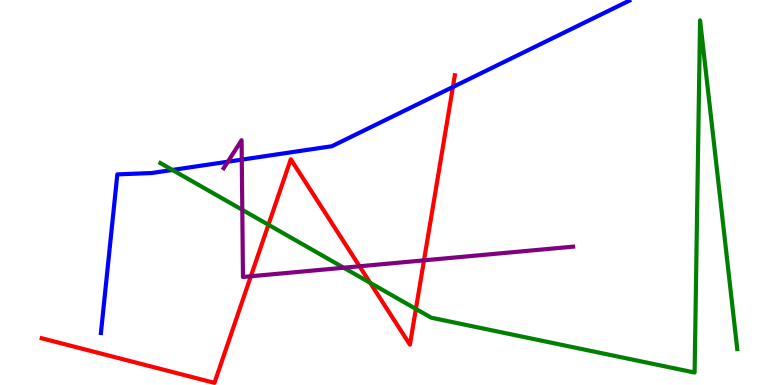[{'lines': ['blue', 'red'], 'intersections': [{'x': 5.84, 'y': 7.74}]}, {'lines': ['green', 'red'], 'intersections': [{'x': 3.46, 'y': 4.16}, {'x': 4.78, 'y': 2.65}, {'x': 5.37, 'y': 1.98}]}, {'lines': ['purple', 'red'], 'intersections': [{'x': 3.24, 'y': 2.82}, {'x': 4.64, 'y': 3.08}, {'x': 5.47, 'y': 3.24}]}, {'lines': ['blue', 'green'], 'intersections': [{'x': 2.22, 'y': 5.59}]}, {'lines': ['blue', 'purple'], 'intersections': [{'x': 2.94, 'y': 5.8}, {'x': 3.12, 'y': 5.85}]}, {'lines': ['green', 'purple'], 'intersections': [{'x': 3.13, 'y': 4.55}, {'x': 4.44, 'y': 3.05}]}]